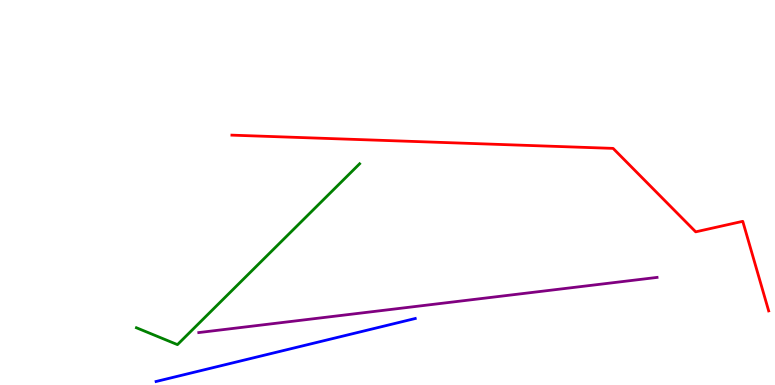[{'lines': ['blue', 'red'], 'intersections': []}, {'lines': ['green', 'red'], 'intersections': []}, {'lines': ['purple', 'red'], 'intersections': []}, {'lines': ['blue', 'green'], 'intersections': []}, {'lines': ['blue', 'purple'], 'intersections': []}, {'lines': ['green', 'purple'], 'intersections': []}]